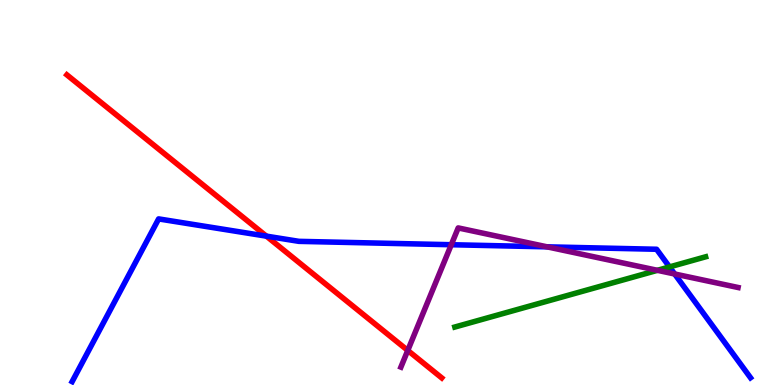[{'lines': ['blue', 'red'], 'intersections': [{'x': 3.44, 'y': 3.87}]}, {'lines': ['green', 'red'], 'intersections': []}, {'lines': ['purple', 'red'], 'intersections': [{'x': 5.26, 'y': 0.898}]}, {'lines': ['blue', 'green'], 'intersections': [{'x': 8.64, 'y': 3.07}]}, {'lines': ['blue', 'purple'], 'intersections': [{'x': 5.82, 'y': 3.64}, {'x': 7.06, 'y': 3.59}, {'x': 8.71, 'y': 2.88}]}, {'lines': ['green', 'purple'], 'intersections': [{'x': 8.48, 'y': 2.98}]}]